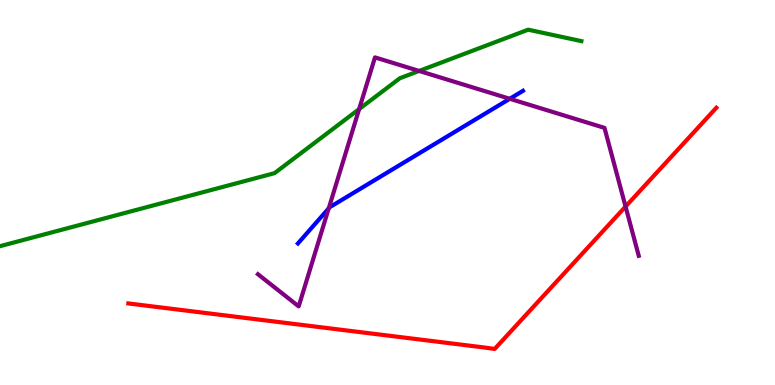[{'lines': ['blue', 'red'], 'intersections': []}, {'lines': ['green', 'red'], 'intersections': []}, {'lines': ['purple', 'red'], 'intersections': [{'x': 8.07, 'y': 4.63}]}, {'lines': ['blue', 'green'], 'intersections': []}, {'lines': ['blue', 'purple'], 'intersections': [{'x': 4.24, 'y': 4.59}, {'x': 6.58, 'y': 7.43}]}, {'lines': ['green', 'purple'], 'intersections': [{'x': 4.63, 'y': 7.17}, {'x': 5.41, 'y': 8.16}]}]